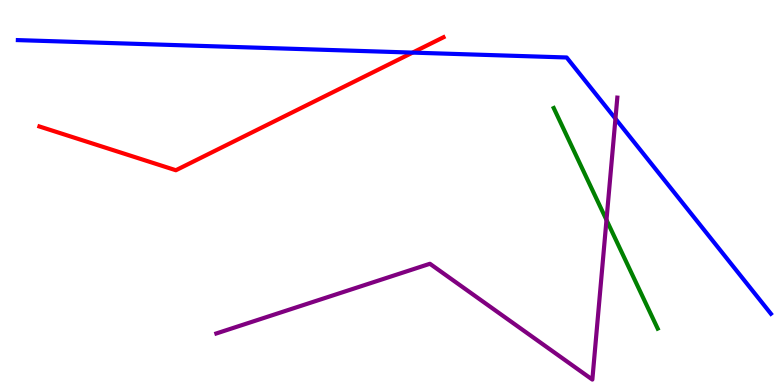[{'lines': ['blue', 'red'], 'intersections': [{'x': 5.32, 'y': 8.63}]}, {'lines': ['green', 'red'], 'intersections': []}, {'lines': ['purple', 'red'], 'intersections': []}, {'lines': ['blue', 'green'], 'intersections': []}, {'lines': ['blue', 'purple'], 'intersections': [{'x': 7.94, 'y': 6.92}]}, {'lines': ['green', 'purple'], 'intersections': [{'x': 7.83, 'y': 4.29}]}]